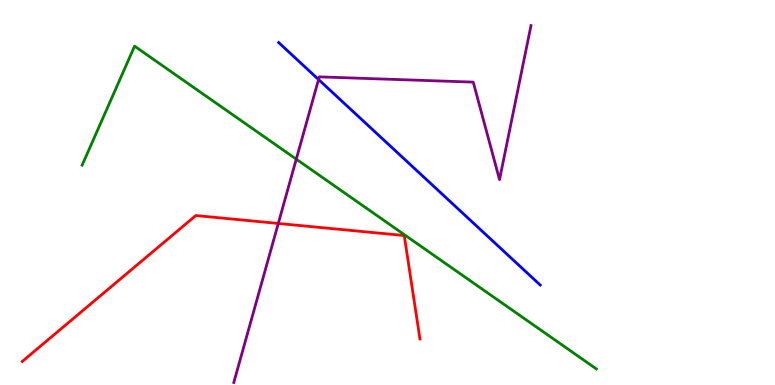[{'lines': ['blue', 'red'], 'intersections': []}, {'lines': ['green', 'red'], 'intersections': []}, {'lines': ['purple', 'red'], 'intersections': [{'x': 3.59, 'y': 4.2}]}, {'lines': ['blue', 'green'], 'intersections': []}, {'lines': ['blue', 'purple'], 'intersections': [{'x': 4.11, 'y': 7.93}]}, {'lines': ['green', 'purple'], 'intersections': [{'x': 3.82, 'y': 5.87}]}]